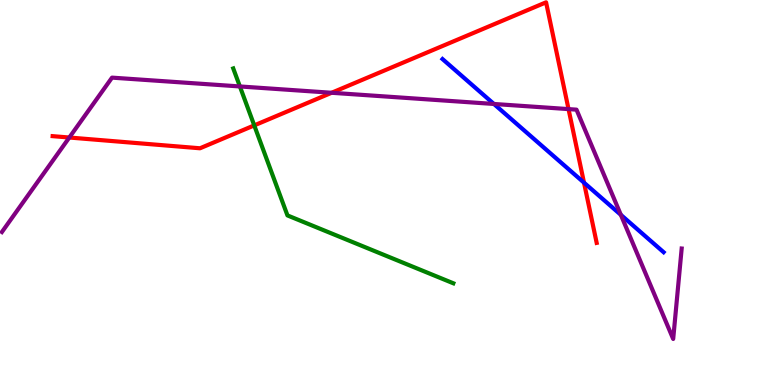[{'lines': ['blue', 'red'], 'intersections': [{'x': 7.54, 'y': 5.26}]}, {'lines': ['green', 'red'], 'intersections': [{'x': 3.28, 'y': 6.74}]}, {'lines': ['purple', 'red'], 'intersections': [{'x': 0.894, 'y': 6.43}, {'x': 4.28, 'y': 7.59}, {'x': 7.34, 'y': 7.17}]}, {'lines': ['blue', 'green'], 'intersections': []}, {'lines': ['blue', 'purple'], 'intersections': [{'x': 6.37, 'y': 7.3}, {'x': 8.01, 'y': 4.42}]}, {'lines': ['green', 'purple'], 'intersections': [{'x': 3.1, 'y': 7.75}]}]